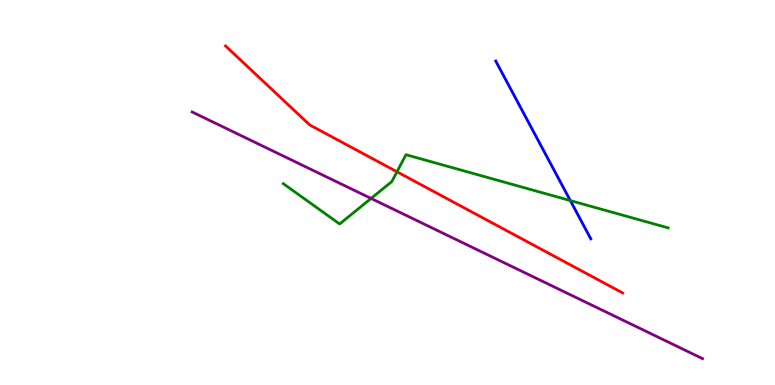[{'lines': ['blue', 'red'], 'intersections': []}, {'lines': ['green', 'red'], 'intersections': [{'x': 5.12, 'y': 5.54}]}, {'lines': ['purple', 'red'], 'intersections': []}, {'lines': ['blue', 'green'], 'intersections': [{'x': 7.36, 'y': 4.79}]}, {'lines': ['blue', 'purple'], 'intersections': []}, {'lines': ['green', 'purple'], 'intersections': [{'x': 4.79, 'y': 4.85}]}]